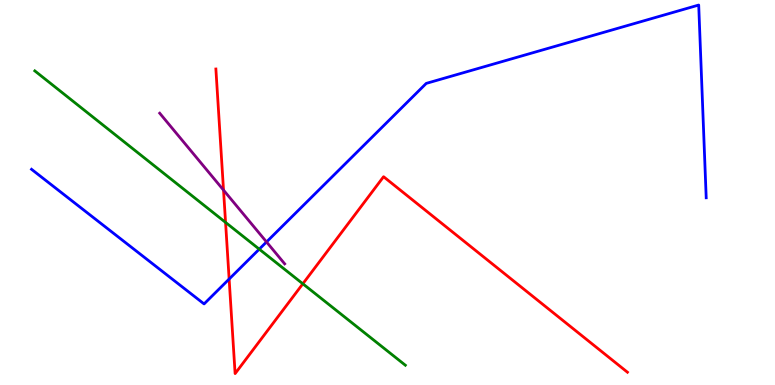[{'lines': ['blue', 'red'], 'intersections': [{'x': 2.96, 'y': 2.75}]}, {'lines': ['green', 'red'], 'intersections': [{'x': 2.91, 'y': 4.22}, {'x': 3.91, 'y': 2.63}]}, {'lines': ['purple', 'red'], 'intersections': [{'x': 2.88, 'y': 5.06}]}, {'lines': ['blue', 'green'], 'intersections': [{'x': 3.35, 'y': 3.53}]}, {'lines': ['blue', 'purple'], 'intersections': [{'x': 3.44, 'y': 3.72}]}, {'lines': ['green', 'purple'], 'intersections': []}]